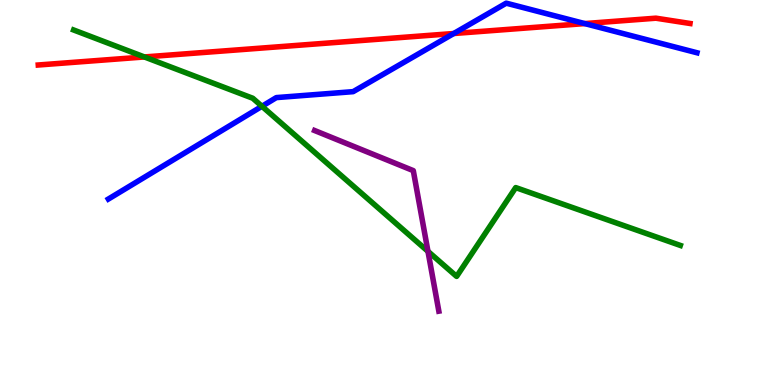[{'lines': ['blue', 'red'], 'intersections': [{'x': 5.85, 'y': 9.13}, {'x': 7.55, 'y': 9.39}]}, {'lines': ['green', 'red'], 'intersections': [{'x': 1.86, 'y': 8.52}]}, {'lines': ['purple', 'red'], 'intersections': []}, {'lines': ['blue', 'green'], 'intersections': [{'x': 3.38, 'y': 7.24}]}, {'lines': ['blue', 'purple'], 'intersections': []}, {'lines': ['green', 'purple'], 'intersections': [{'x': 5.52, 'y': 3.47}]}]